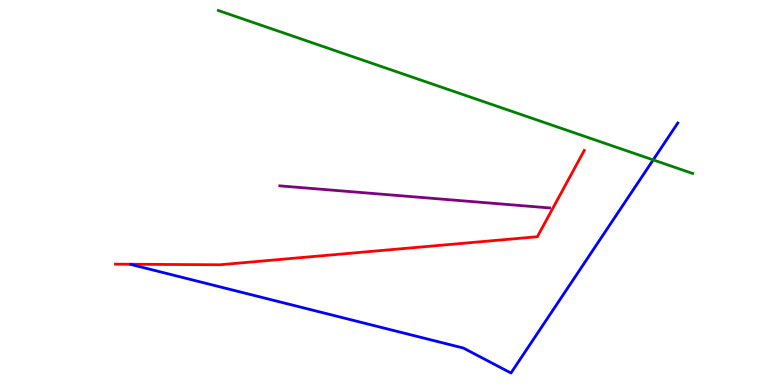[{'lines': ['blue', 'red'], 'intersections': []}, {'lines': ['green', 'red'], 'intersections': []}, {'lines': ['purple', 'red'], 'intersections': []}, {'lines': ['blue', 'green'], 'intersections': [{'x': 8.43, 'y': 5.85}]}, {'lines': ['blue', 'purple'], 'intersections': []}, {'lines': ['green', 'purple'], 'intersections': []}]